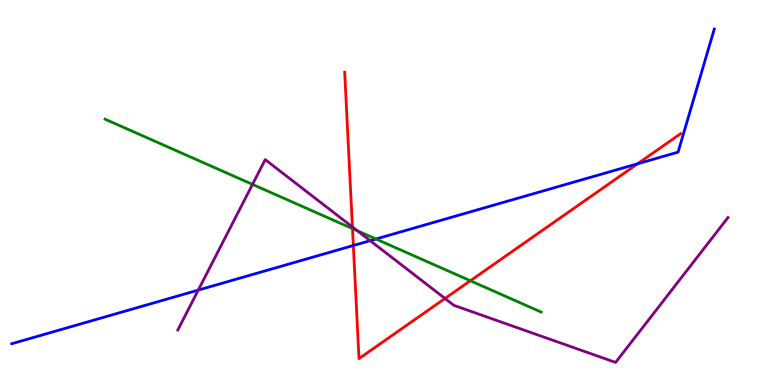[{'lines': ['blue', 'red'], 'intersections': [{'x': 4.56, 'y': 3.62}, {'x': 8.23, 'y': 5.75}]}, {'lines': ['green', 'red'], 'intersections': [{'x': 4.55, 'y': 4.06}, {'x': 6.07, 'y': 2.71}]}, {'lines': ['purple', 'red'], 'intersections': [{'x': 4.55, 'y': 4.11}, {'x': 5.74, 'y': 2.25}]}, {'lines': ['blue', 'green'], 'intersections': [{'x': 4.85, 'y': 3.79}]}, {'lines': ['blue', 'purple'], 'intersections': [{'x': 2.56, 'y': 2.46}, {'x': 4.78, 'y': 3.75}]}, {'lines': ['green', 'purple'], 'intersections': [{'x': 3.26, 'y': 5.21}, {'x': 4.61, 'y': 4.01}]}]